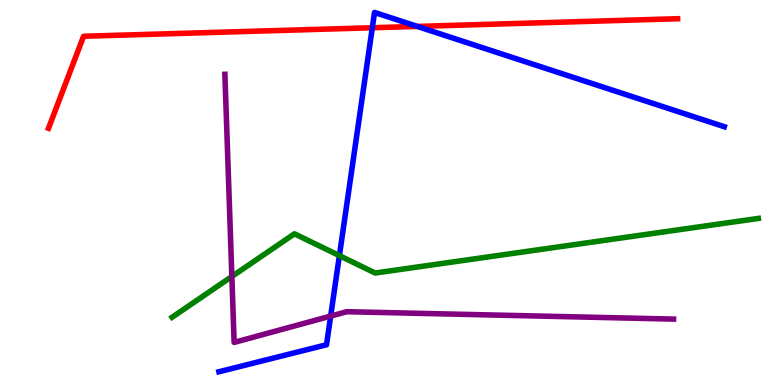[{'lines': ['blue', 'red'], 'intersections': [{'x': 4.8, 'y': 9.28}, {'x': 5.38, 'y': 9.31}]}, {'lines': ['green', 'red'], 'intersections': []}, {'lines': ['purple', 'red'], 'intersections': []}, {'lines': ['blue', 'green'], 'intersections': [{'x': 4.38, 'y': 3.36}]}, {'lines': ['blue', 'purple'], 'intersections': [{'x': 4.27, 'y': 1.79}]}, {'lines': ['green', 'purple'], 'intersections': [{'x': 2.99, 'y': 2.82}]}]